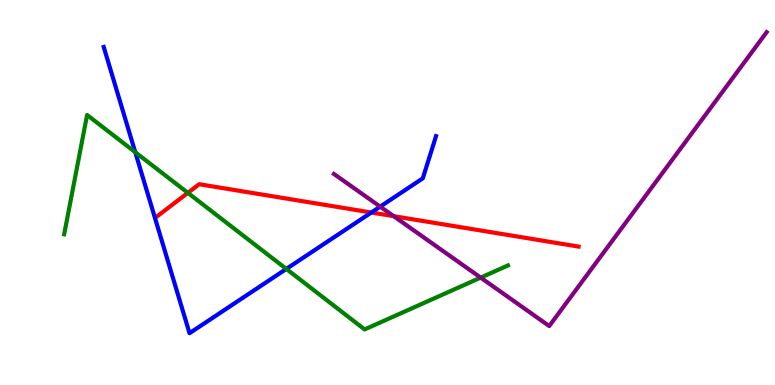[{'lines': ['blue', 'red'], 'intersections': [{'x': 4.79, 'y': 4.48}]}, {'lines': ['green', 'red'], 'intersections': [{'x': 2.42, 'y': 4.99}]}, {'lines': ['purple', 'red'], 'intersections': [{'x': 5.08, 'y': 4.38}]}, {'lines': ['blue', 'green'], 'intersections': [{'x': 1.75, 'y': 6.05}, {'x': 3.69, 'y': 3.01}]}, {'lines': ['blue', 'purple'], 'intersections': [{'x': 4.91, 'y': 4.63}]}, {'lines': ['green', 'purple'], 'intersections': [{'x': 6.2, 'y': 2.79}]}]